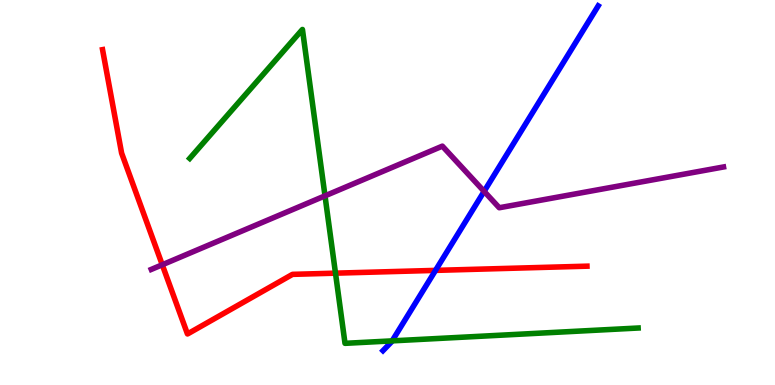[{'lines': ['blue', 'red'], 'intersections': [{'x': 5.62, 'y': 2.98}]}, {'lines': ['green', 'red'], 'intersections': [{'x': 4.33, 'y': 2.9}]}, {'lines': ['purple', 'red'], 'intersections': [{'x': 2.09, 'y': 3.12}]}, {'lines': ['blue', 'green'], 'intersections': [{'x': 5.06, 'y': 1.15}]}, {'lines': ['blue', 'purple'], 'intersections': [{'x': 6.25, 'y': 5.03}]}, {'lines': ['green', 'purple'], 'intersections': [{'x': 4.19, 'y': 4.91}]}]